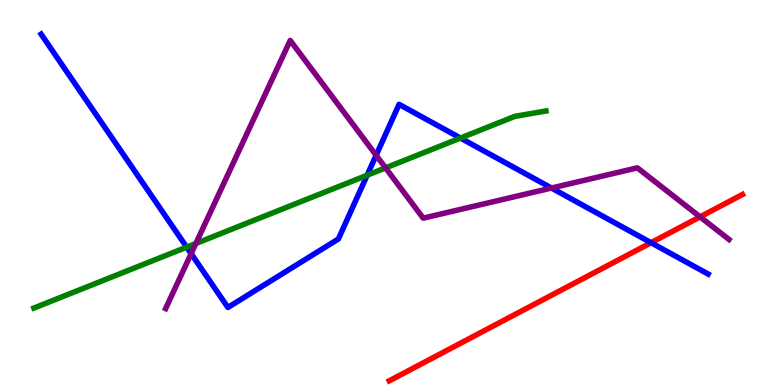[{'lines': ['blue', 'red'], 'intersections': [{'x': 8.4, 'y': 3.7}]}, {'lines': ['green', 'red'], 'intersections': []}, {'lines': ['purple', 'red'], 'intersections': [{'x': 9.03, 'y': 4.37}]}, {'lines': ['blue', 'green'], 'intersections': [{'x': 2.41, 'y': 3.58}, {'x': 4.74, 'y': 5.45}, {'x': 5.94, 'y': 6.41}]}, {'lines': ['blue', 'purple'], 'intersections': [{'x': 2.47, 'y': 3.41}, {'x': 4.85, 'y': 5.97}, {'x': 7.12, 'y': 5.12}]}, {'lines': ['green', 'purple'], 'intersections': [{'x': 2.53, 'y': 3.68}, {'x': 4.98, 'y': 5.64}]}]